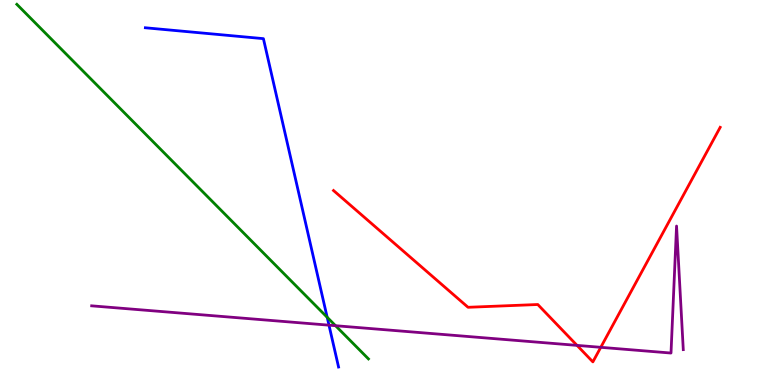[{'lines': ['blue', 'red'], 'intersections': []}, {'lines': ['green', 'red'], 'intersections': []}, {'lines': ['purple', 'red'], 'intersections': [{'x': 7.45, 'y': 1.03}, {'x': 7.75, 'y': 0.979}]}, {'lines': ['blue', 'green'], 'intersections': [{'x': 4.22, 'y': 1.76}]}, {'lines': ['blue', 'purple'], 'intersections': [{'x': 4.24, 'y': 1.55}]}, {'lines': ['green', 'purple'], 'intersections': [{'x': 4.33, 'y': 1.54}]}]